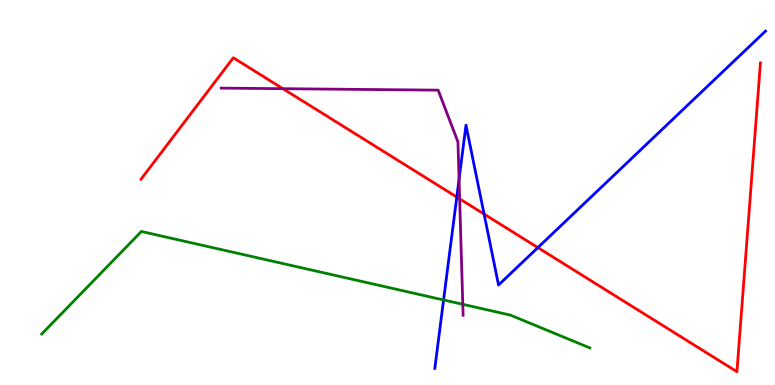[{'lines': ['blue', 'red'], 'intersections': [{'x': 5.89, 'y': 4.88}, {'x': 6.25, 'y': 4.44}, {'x': 6.94, 'y': 3.57}]}, {'lines': ['green', 'red'], 'intersections': []}, {'lines': ['purple', 'red'], 'intersections': [{'x': 3.65, 'y': 7.7}, {'x': 5.93, 'y': 4.84}]}, {'lines': ['blue', 'green'], 'intersections': [{'x': 5.72, 'y': 2.21}]}, {'lines': ['blue', 'purple'], 'intersections': [{'x': 5.92, 'y': 5.34}]}, {'lines': ['green', 'purple'], 'intersections': [{'x': 5.97, 'y': 2.1}]}]